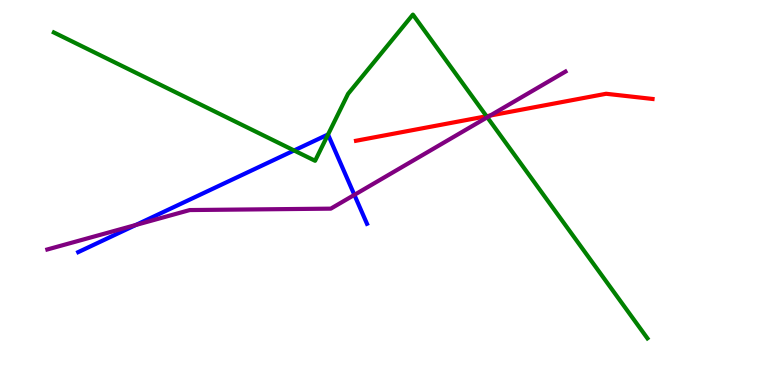[{'lines': ['blue', 'red'], 'intersections': []}, {'lines': ['green', 'red'], 'intersections': [{'x': 6.28, 'y': 6.98}]}, {'lines': ['purple', 'red'], 'intersections': [{'x': 6.33, 'y': 7.0}]}, {'lines': ['blue', 'green'], 'intersections': [{'x': 3.79, 'y': 6.09}, {'x': 4.23, 'y': 6.51}]}, {'lines': ['blue', 'purple'], 'intersections': [{'x': 1.75, 'y': 4.16}, {'x': 4.57, 'y': 4.94}]}, {'lines': ['green', 'purple'], 'intersections': [{'x': 6.29, 'y': 6.95}]}]